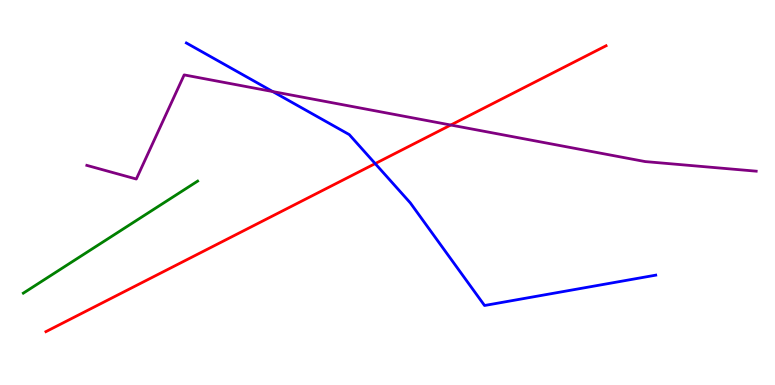[{'lines': ['blue', 'red'], 'intersections': [{'x': 4.84, 'y': 5.75}]}, {'lines': ['green', 'red'], 'intersections': []}, {'lines': ['purple', 'red'], 'intersections': [{'x': 5.82, 'y': 6.75}]}, {'lines': ['blue', 'green'], 'intersections': []}, {'lines': ['blue', 'purple'], 'intersections': [{'x': 3.52, 'y': 7.62}]}, {'lines': ['green', 'purple'], 'intersections': []}]